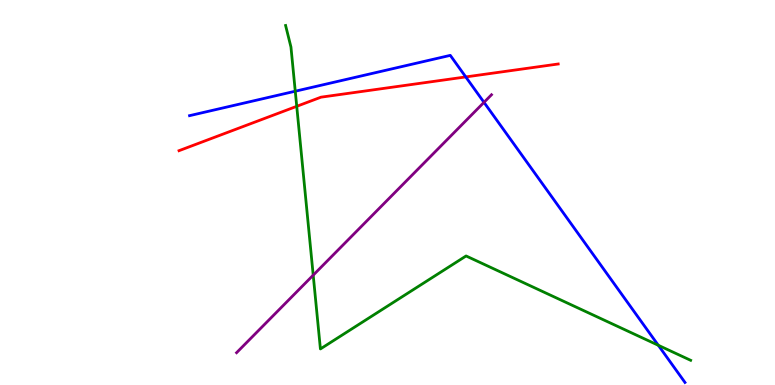[{'lines': ['blue', 'red'], 'intersections': [{'x': 6.01, 'y': 8.0}]}, {'lines': ['green', 'red'], 'intersections': [{'x': 3.83, 'y': 7.24}]}, {'lines': ['purple', 'red'], 'intersections': []}, {'lines': ['blue', 'green'], 'intersections': [{'x': 3.81, 'y': 7.63}, {'x': 8.49, 'y': 1.03}]}, {'lines': ['blue', 'purple'], 'intersections': [{'x': 6.25, 'y': 7.34}]}, {'lines': ['green', 'purple'], 'intersections': [{'x': 4.04, 'y': 2.85}]}]